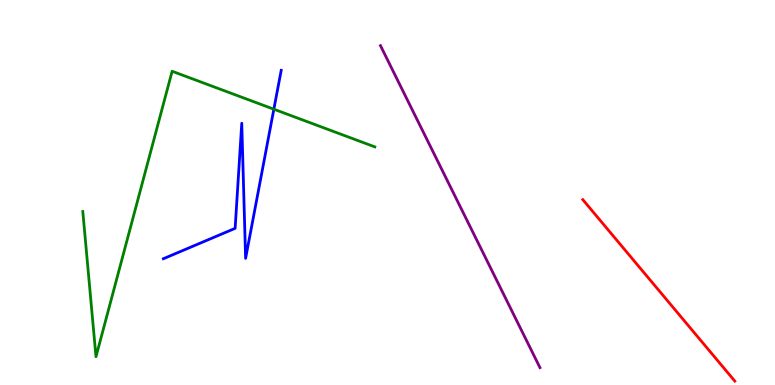[{'lines': ['blue', 'red'], 'intersections': []}, {'lines': ['green', 'red'], 'intersections': []}, {'lines': ['purple', 'red'], 'intersections': []}, {'lines': ['blue', 'green'], 'intersections': [{'x': 3.53, 'y': 7.16}]}, {'lines': ['blue', 'purple'], 'intersections': []}, {'lines': ['green', 'purple'], 'intersections': []}]